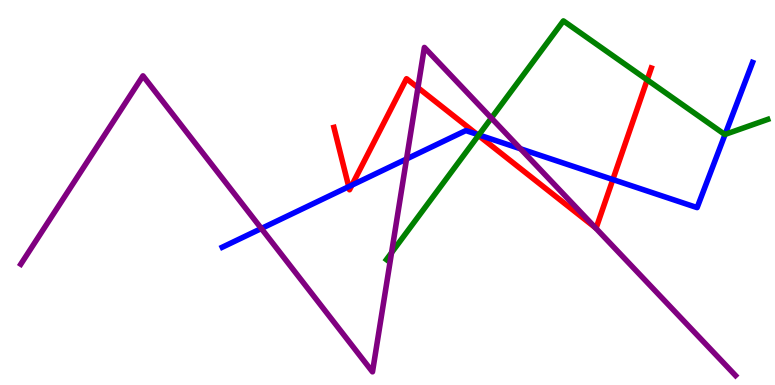[{'lines': ['blue', 'red'], 'intersections': [{'x': 4.5, 'y': 5.15}, {'x': 4.54, 'y': 5.19}, {'x': 6.15, 'y': 6.51}, {'x': 7.91, 'y': 5.34}]}, {'lines': ['green', 'red'], 'intersections': [{'x': 6.17, 'y': 6.48}, {'x': 8.35, 'y': 7.93}]}, {'lines': ['purple', 'red'], 'intersections': [{'x': 5.39, 'y': 7.72}, {'x': 7.68, 'y': 4.09}]}, {'lines': ['blue', 'green'], 'intersections': [{'x': 6.18, 'y': 6.5}, {'x': 9.36, 'y': 6.51}]}, {'lines': ['blue', 'purple'], 'intersections': [{'x': 3.37, 'y': 4.06}, {'x': 5.25, 'y': 5.87}, {'x': 6.72, 'y': 6.14}]}, {'lines': ['green', 'purple'], 'intersections': [{'x': 5.05, 'y': 3.44}, {'x': 6.34, 'y': 6.93}]}]